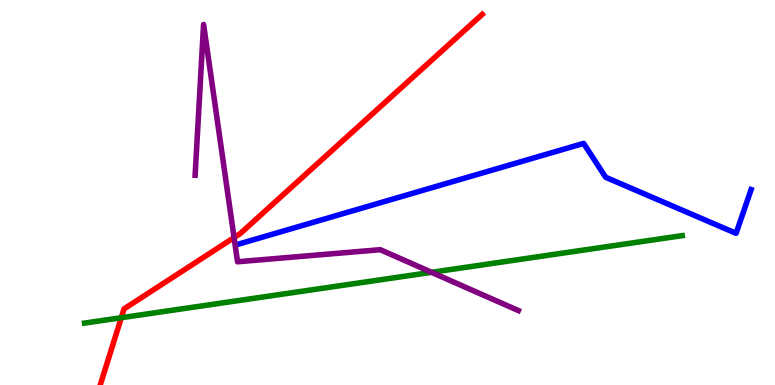[{'lines': ['blue', 'red'], 'intersections': []}, {'lines': ['green', 'red'], 'intersections': [{'x': 1.57, 'y': 1.75}]}, {'lines': ['purple', 'red'], 'intersections': [{'x': 3.02, 'y': 3.83}]}, {'lines': ['blue', 'green'], 'intersections': []}, {'lines': ['blue', 'purple'], 'intersections': []}, {'lines': ['green', 'purple'], 'intersections': [{'x': 5.57, 'y': 2.93}]}]